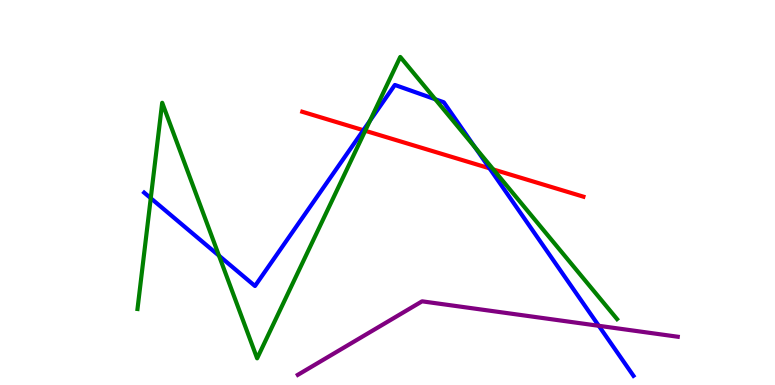[{'lines': ['blue', 'red'], 'intersections': [{'x': 4.69, 'y': 6.62}, {'x': 6.32, 'y': 5.63}]}, {'lines': ['green', 'red'], 'intersections': [{'x': 4.71, 'y': 6.6}, {'x': 6.37, 'y': 5.6}]}, {'lines': ['purple', 'red'], 'intersections': []}, {'lines': ['blue', 'green'], 'intersections': [{'x': 1.95, 'y': 4.85}, {'x': 2.83, 'y': 3.36}, {'x': 4.77, 'y': 6.87}, {'x': 5.62, 'y': 7.42}, {'x': 6.13, 'y': 6.18}]}, {'lines': ['blue', 'purple'], 'intersections': [{'x': 7.73, 'y': 1.54}]}, {'lines': ['green', 'purple'], 'intersections': []}]